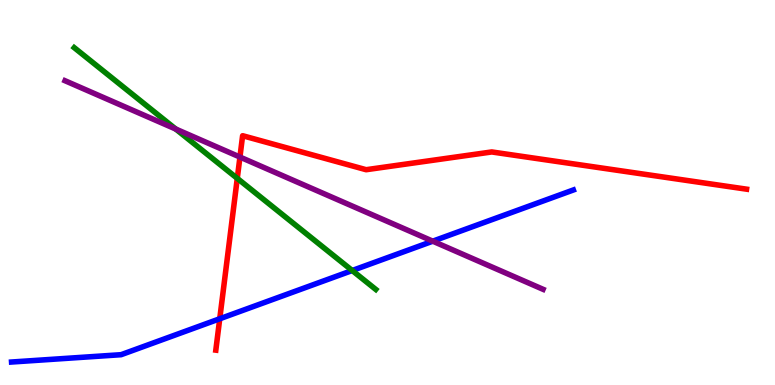[{'lines': ['blue', 'red'], 'intersections': [{'x': 2.84, 'y': 1.72}]}, {'lines': ['green', 'red'], 'intersections': [{'x': 3.06, 'y': 5.37}]}, {'lines': ['purple', 'red'], 'intersections': [{'x': 3.1, 'y': 5.92}]}, {'lines': ['blue', 'green'], 'intersections': [{'x': 4.54, 'y': 2.97}]}, {'lines': ['blue', 'purple'], 'intersections': [{'x': 5.58, 'y': 3.74}]}, {'lines': ['green', 'purple'], 'intersections': [{'x': 2.27, 'y': 6.65}]}]